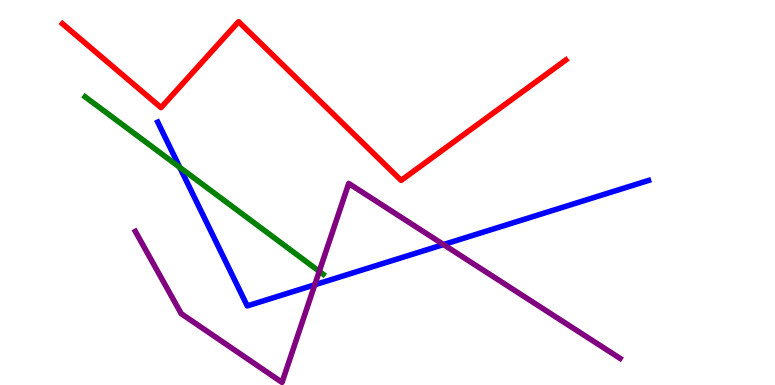[{'lines': ['blue', 'red'], 'intersections': []}, {'lines': ['green', 'red'], 'intersections': []}, {'lines': ['purple', 'red'], 'intersections': []}, {'lines': ['blue', 'green'], 'intersections': [{'x': 2.32, 'y': 5.65}]}, {'lines': ['blue', 'purple'], 'intersections': [{'x': 4.06, 'y': 2.6}, {'x': 5.72, 'y': 3.65}]}, {'lines': ['green', 'purple'], 'intersections': [{'x': 4.12, 'y': 2.95}]}]